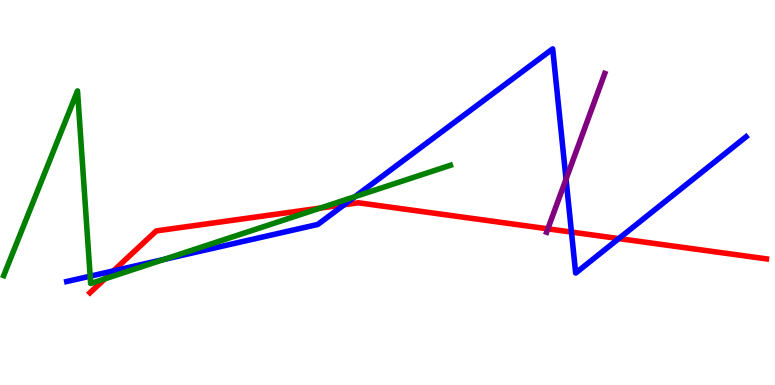[{'lines': ['blue', 'red'], 'intersections': [{'x': 1.46, 'y': 2.96}, {'x': 4.44, 'y': 4.68}, {'x': 7.37, 'y': 3.97}, {'x': 7.98, 'y': 3.8}]}, {'lines': ['green', 'red'], 'intersections': [{'x': 1.35, 'y': 2.76}, {'x': 4.13, 'y': 4.6}]}, {'lines': ['purple', 'red'], 'intersections': [{'x': 7.07, 'y': 4.06}]}, {'lines': ['blue', 'green'], 'intersections': [{'x': 1.16, 'y': 2.83}, {'x': 2.12, 'y': 3.26}, {'x': 4.58, 'y': 4.89}]}, {'lines': ['blue', 'purple'], 'intersections': [{'x': 7.3, 'y': 5.35}]}, {'lines': ['green', 'purple'], 'intersections': []}]